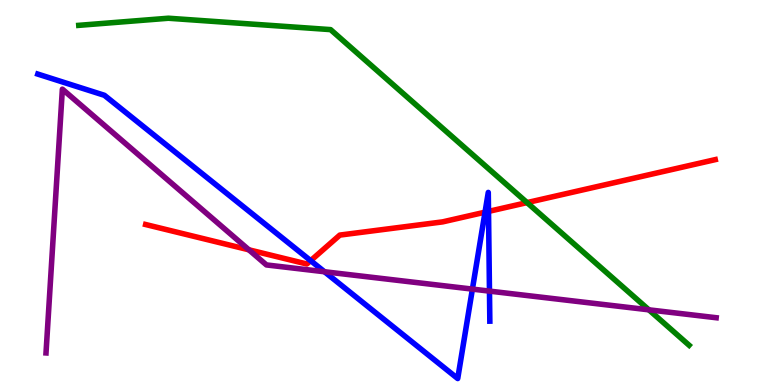[{'lines': ['blue', 'red'], 'intersections': [{'x': 4.01, 'y': 3.23}, {'x': 6.26, 'y': 4.49}, {'x': 6.3, 'y': 4.51}]}, {'lines': ['green', 'red'], 'intersections': [{'x': 6.8, 'y': 4.74}]}, {'lines': ['purple', 'red'], 'intersections': [{'x': 3.21, 'y': 3.51}]}, {'lines': ['blue', 'green'], 'intersections': []}, {'lines': ['blue', 'purple'], 'intersections': [{'x': 4.19, 'y': 2.94}, {'x': 6.1, 'y': 2.49}, {'x': 6.32, 'y': 2.44}]}, {'lines': ['green', 'purple'], 'intersections': [{'x': 8.37, 'y': 1.95}]}]